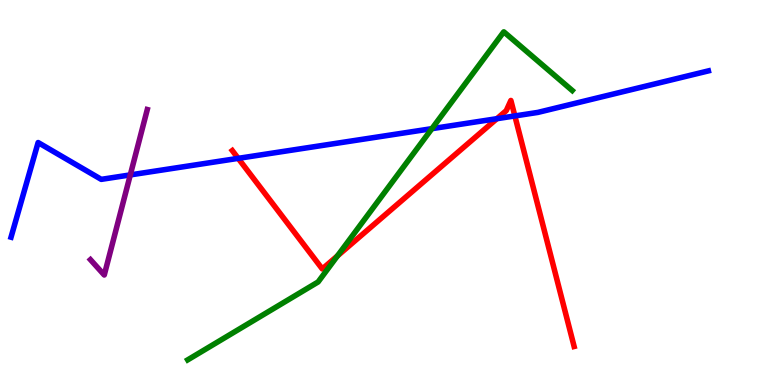[{'lines': ['blue', 'red'], 'intersections': [{'x': 3.07, 'y': 5.89}, {'x': 6.41, 'y': 6.92}, {'x': 6.64, 'y': 6.99}]}, {'lines': ['green', 'red'], 'intersections': [{'x': 4.35, 'y': 3.35}]}, {'lines': ['purple', 'red'], 'intersections': []}, {'lines': ['blue', 'green'], 'intersections': [{'x': 5.57, 'y': 6.66}]}, {'lines': ['blue', 'purple'], 'intersections': [{'x': 1.68, 'y': 5.46}]}, {'lines': ['green', 'purple'], 'intersections': []}]